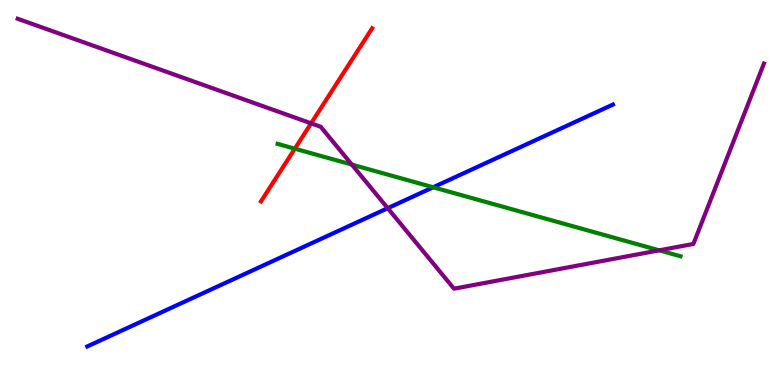[{'lines': ['blue', 'red'], 'intersections': []}, {'lines': ['green', 'red'], 'intersections': [{'x': 3.8, 'y': 6.14}]}, {'lines': ['purple', 'red'], 'intersections': [{'x': 4.01, 'y': 6.8}]}, {'lines': ['blue', 'green'], 'intersections': [{'x': 5.59, 'y': 5.14}]}, {'lines': ['blue', 'purple'], 'intersections': [{'x': 5.0, 'y': 4.59}]}, {'lines': ['green', 'purple'], 'intersections': [{'x': 4.54, 'y': 5.73}, {'x': 8.51, 'y': 3.5}]}]